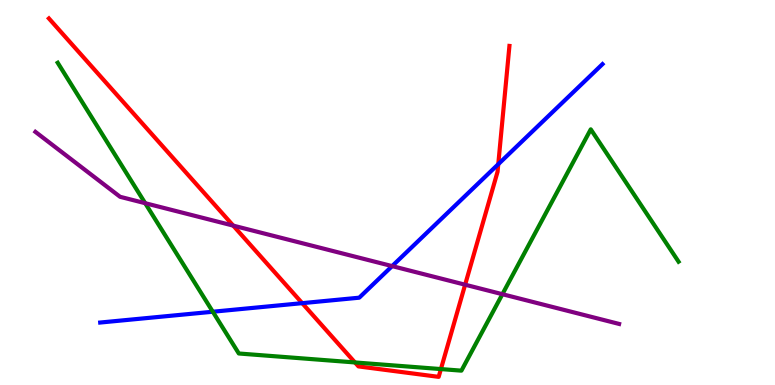[{'lines': ['blue', 'red'], 'intersections': [{'x': 3.9, 'y': 2.13}, {'x': 6.43, 'y': 5.74}]}, {'lines': ['green', 'red'], 'intersections': [{'x': 4.58, 'y': 0.586}, {'x': 5.69, 'y': 0.414}]}, {'lines': ['purple', 'red'], 'intersections': [{'x': 3.01, 'y': 4.14}, {'x': 6.0, 'y': 2.61}]}, {'lines': ['blue', 'green'], 'intersections': [{'x': 2.75, 'y': 1.9}]}, {'lines': ['blue', 'purple'], 'intersections': [{'x': 5.06, 'y': 3.09}]}, {'lines': ['green', 'purple'], 'intersections': [{'x': 1.87, 'y': 4.72}, {'x': 6.48, 'y': 2.36}]}]